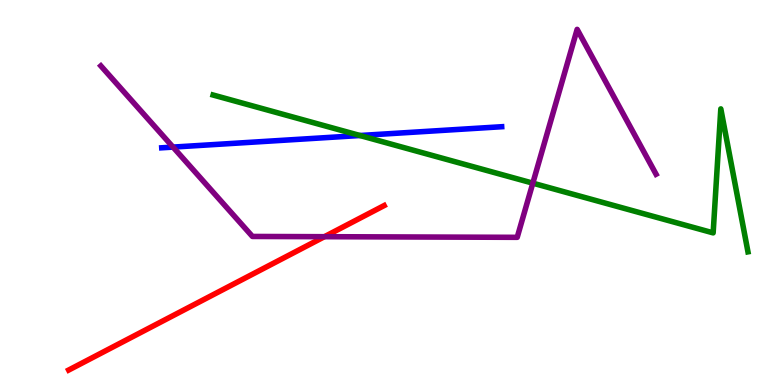[{'lines': ['blue', 'red'], 'intersections': []}, {'lines': ['green', 'red'], 'intersections': []}, {'lines': ['purple', 'red'], 'intersections': [{'x': 4.19, 'y': 3.85}]}, {'lines': ['blue', 'green'], 'intersections': [{'x': 4.64, 'y': 6.48}]}, {'lines': ['blue', 'purple'], 'intersections': [{'x': 2.23, 'y': 6.18}]}, {'lines': ['green', 'purple'], 'intersections': [{'x': 6.88, 'y': 5.24}]}]